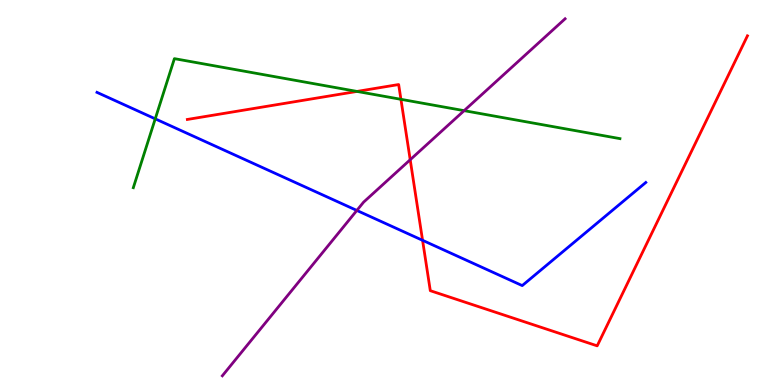[{'lines': ['blue', 'red'], 'intersections': [{'x': 5.45, 'y': 3.76}]}, {'lines': ['green', 'red'], 'intersections': [{'x': 4.61, 'y': 7.63}, {'x': 5.17, 'y': 7.42}]}, {'lines': ['purple', 'red'], 'intersections': [{'x': 5.29, 'y': 5.85}]}, {'lines': ['blue', 'green'], 'intersections': [{'x': 2.0, 'y': 6.91}]}, {'lines': ['blue', 'purple'], 'intersections': [{'x': 4.6, 'y': 4.53}]}, {'lines': ['green', 'purple'], 'intersections': [{'x': 5.99, 'y': 7.13}]}]